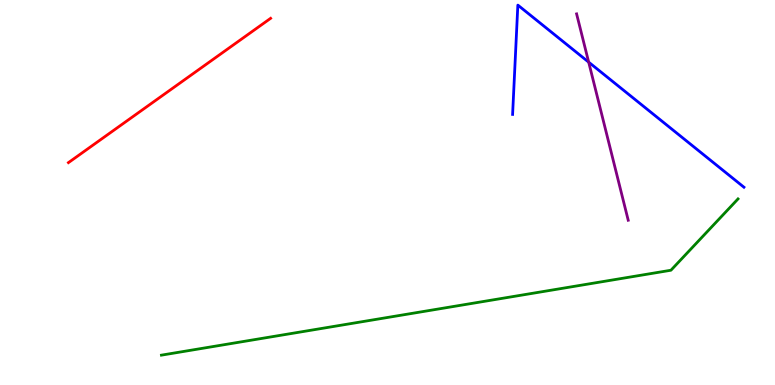[{'lines': ['blue', 'red'], 'intersections': []}, {'lines': ['green', 'red'], 'intersections': []}, {'lines': ['purple', 'red'], 'intersections': []}, {'lines': ['blue', 'green'], 'intersections': []}, {'lines': ['blue', 'purple'], 'intersections': [{'x': 7.6, 'y': 8.39}]}, {'lines': ['green', 'purple'], 'intersections': []}]